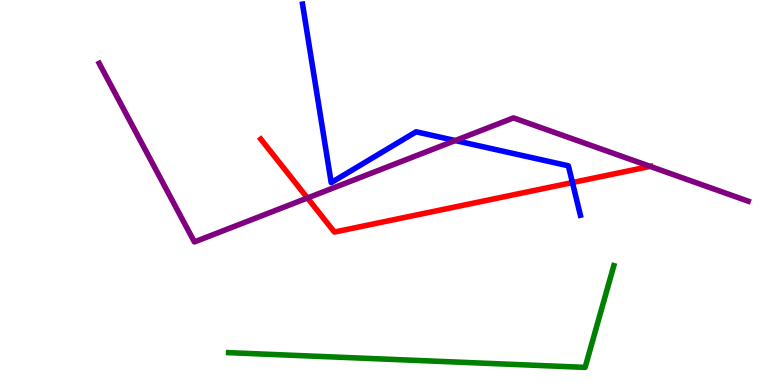[{'lines': ['blue', 'red'], 'intersections': [{'x': 7.39, 'y': 5.26}]}, {'lines': ['green', 'red'], 'intersections': []}, {'lines': ['purple', 'red'], 'intersections': [{'x': 3.97, 'y': 4.86}, {'x': 8.39, 'y': 5.68}]}, {'lines': ['blue', 'green'], 'intersections': []}, {'lines': ['blue', 'purple'], 'intersections': [{'x': 5.87, 'y': 6.35}]}, {'lines': ['green', 'purple'], 'intersections': []}]